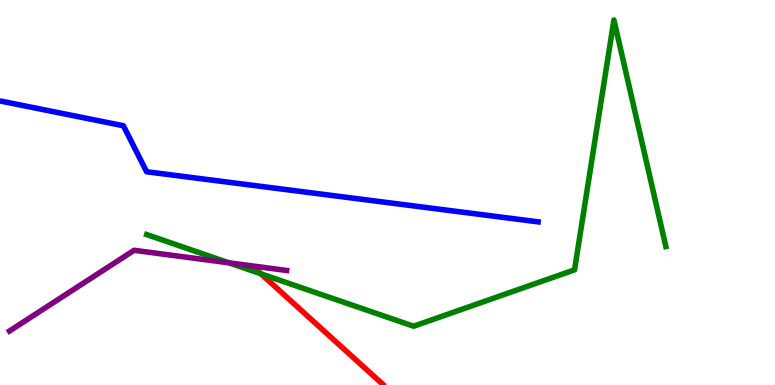[{'lines': ['blue', 'red'], 'intersections': []}, {'lines': ['green', 'red'], 'intersections': [{'x': 3.37, 'y': 2.89}]}, {'lines': ['purple', 'red'], 'intersections': []}, {'lines': ['blue', 'green'], 'intersections': []}, {'lines': ['blue', 'purple'], 'intersections': []}, {'lines': ['green', 'purple'], 'intersections': [{'x': 2.95, 'y': 3.17}]}]